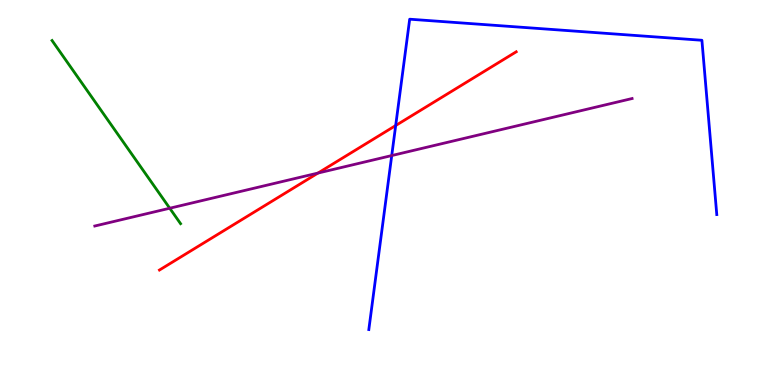[{'lines': ['blue', 'red'], 'intersections': [{'x': 5.11, 'y': 6.74}]}, {'lines': ['green', 'red'], 'intersections': []}, {'lines': ['purple', 'red'], 'intersections': [{'x': 4.1, 'y': 5.5}]}, {'lines': ['blue', 'green'], 'intersections': []}, {'lines': ['blue', 'purple'], 'intersections': [{'x': 5.05, 'y': 5.96}]}, {'lines': ['green', 'purple'], 'intersections': [{'x': 2.19, 'y': 4.59}]}]